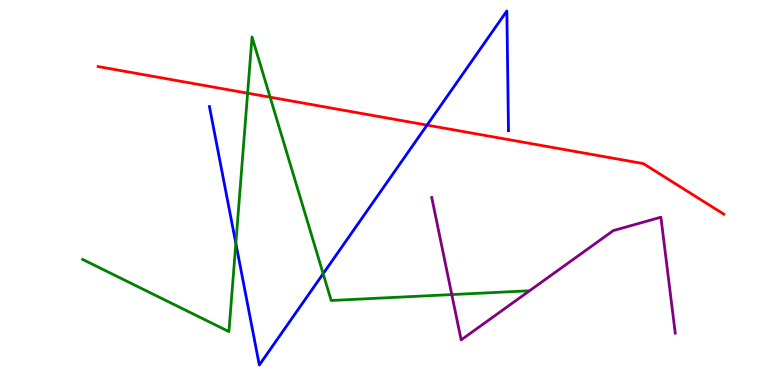[{'lines': ['blue', 'red'], 'intersections': [{'x': 5.51, 'y': 6.75}]}, {'lines': ['green', 'red'], 'intersections': [{'x': 3.2, 'y': 7.58}, {'x': 3.49, 'y': 7.48}]}, {'lines': ['purple', 'red'], 'intersections': []}, {'lines': ['blue', 'green'], 'intersections': [{'x': 3.04, 'y': 3.68}, {'x': 4.17, 'y': 2.89}]}, {'lines': ['blue', 'purple'], 'intersections': []}, {'lines': ['green', 'purple'], 'intersections': [{'x': 5.83, 'y': 2.35}]}]